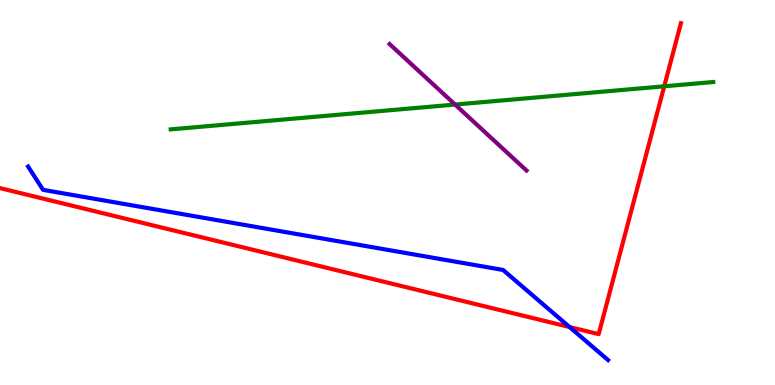[{'lines': ['blue', 'red'], 'intersections': [{'x': 7.35, 'y': 1.51}]}, {'lines': ['green', 'red'], 'intersections': [{'x': 8.57, 'y': 7.76}]}, {'lines': ['purple', 'red'], 'intersections': []}, {'lines': ['blue', 'green'], 'intersections': []}, {'lines': ['blue', 'purple'], 'intersections': []}, {'lines': ['green', 'purple'], 'intersections': [{'x': 5.87, 'y': 7.28}]}]